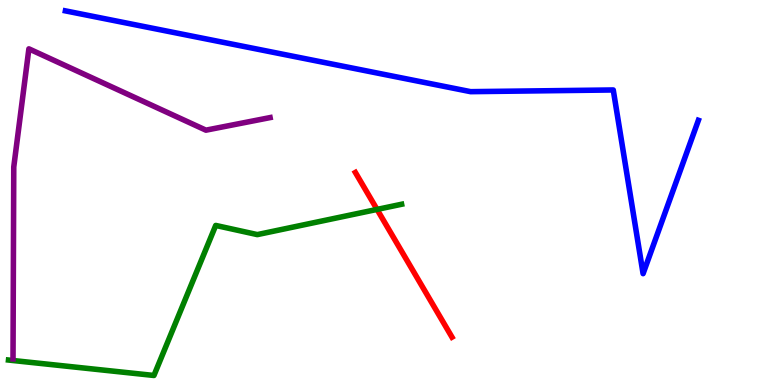[{'lines': ['blue', 'red'], 'intersections': []}, {'lines': ['green', 'red'], 'intersections': [{'x': 4.87, 'y': 4.56}]}, {'lines': ['purple', 'red'], 'intersections': []}, {'lines': ['blue', 'green'], 'intersections': []}, {'lines': ['blue', 'purple'], 'intersections': []}, {'lines': ['green', 'purple'], 'intersections': []}]